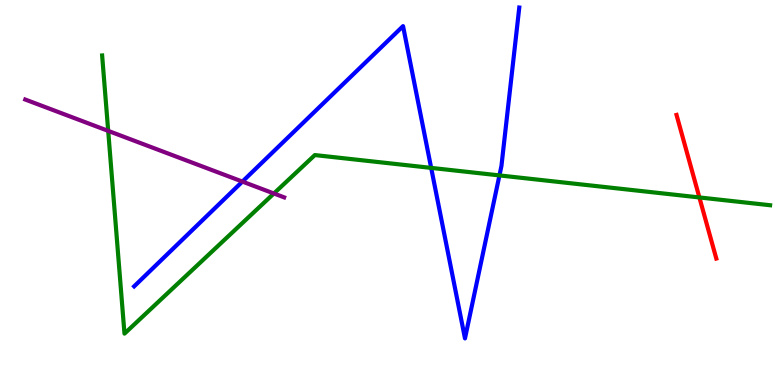[{'lines': ['blue', 'red'], 'intersections': []}, {'lines': ['green', 'red'], 'intersections': [{'x': 9.02, 'y': 4.87}]}, {'lines': ['purple', 'red'], 'intersections': []}, {'lines': ['blue', 'green'], 'intersections': [{'x': 5.56, 'y': 5.64}, {'x': 6.44, 'y': 5.44}]}, {'lines': ['blue', 'purple'], 'intersections': [{'x': 3.13, 'y': 5.28}]}, {'lines': ['green', 'purple'], 'intersections': [{'x': 1.4, 'y': 6.6}, {'x': 3.53, 'y': 4.97}]}]